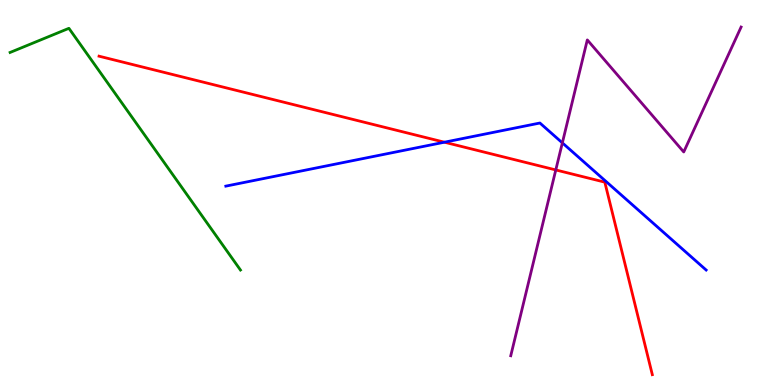[{'lines': ['blue', 'red'], 'intersections': [{'x': 5.73, 'y': 6.31}]}, {'lines': ['green', 'red'], 'intersections': []}, {'lines': ['purple', 'red'], 'intersections': [{'x': 7.17, 'y': 5.59}]}, {'lines': ['blue', 'green'], 'intersections': []}, {'lines': ['blue', 'purple'], 'intersections': [{'x': 7.26, 'y': 6.29}]}, {'lines': ['green', 'purple'], 'intersections': []}]